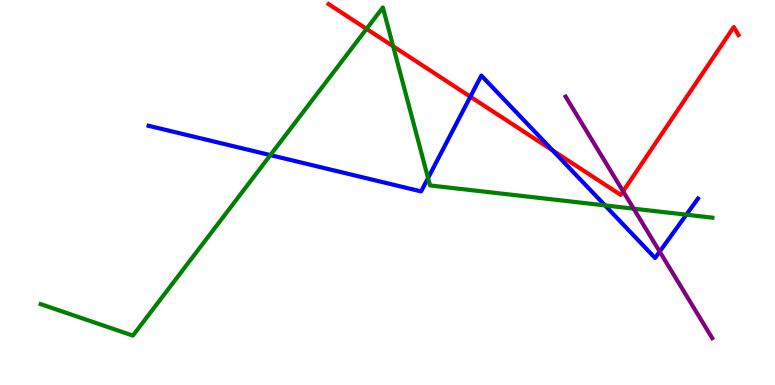[{'lines': ['blue', 'red'], 'intersections': [{'x': 6.07, 'y': 7.49}, {'x': 7.13, 'y': 6.09}]}, {'lines': ['green', 'red'], 'intersections': [{'x': 4.73, 'y': 9.25}, {'x': 5.07, 'y': 8.8}]}, {'lines': ['purple', 'red'], 'intersections': [{'x': 8.04, 'y': 5.03}]}, {'lines': ['blue', 'green'], 'intersections': [{'x': 3.49, 'y': 5.97}, {'x': 5.52, 'y': 5.38}, {'x': 7.81, 'y': 4.66}, {'x': 8.86, 'y': 4.42}]}, {'lines': ['blue', 'purple'], 'intersections': [{'x': 8.51, 'y': 3.47}]}, {'lines': ['green', 'purple'], 'intersections': [{'x': 8.18, 'y': 4.58}]}]